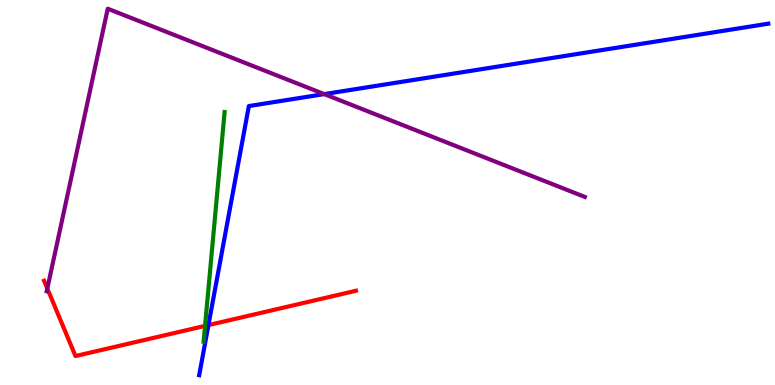[{'lines': ['blue', 'red'], 'intersections': [{'x': 2.69, 'y': 1.56}]}, {'lines': ['green', 'red'], 'intersections': [{'x': 2.65, 'y': 1.54}]}, {'lines': ['purple', 'red'], 'intersections': [{'x': 0.611, 'y': 2.51}]}, {'lines': ['blue', 'green'], 'intersections': []}, {'lines': ['blue', 'purple'], 'intersections': [{'x': 4.18, 'y': 7.56}]}, {'lines': ['green', 'purple'], 'intersections': []}]